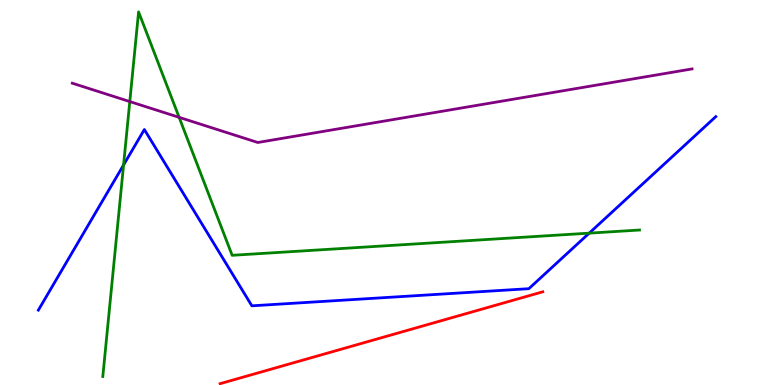[{'lines': ['blue', 'red'], 'intersections': []}, {'lines': ['green', 'red'], 'intersections': []}, {'lines': ['purple', 'red'], 'intersections': []}, {'lines': ['blue', 'green'], 'intersections': [{'x': 1.59, 'y': 5.72}, {'x': 7.6, 'y': 3.94}]}, {'lines': ['blue', 'purple'], 'intersections': []}, {'lines': ['green', 'purple'], 'intersections': [{'x': 1.67, 'y': 7.36}, {'x': 2.31, 'y': 6.95}]}]